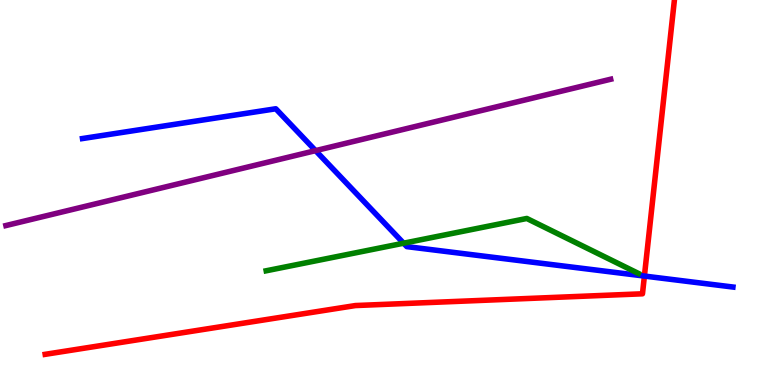[{'lines': ['blue', 'red'], 'intersections': [{'x': 8.31, 'y': 2.83}]}, {'lines': ['green', 'red'], 'intersections': []}, {'lines': ['purple', 'red'], 'intersections': []}, {'lines': ['blue', 'green'], 'intersections': [{'x': 5.21, 'y': 3.68}]}, {'lines': ['blue', 'purple'], 'intersections': [{'x': 4.07, 'y': 6.09}]}, {'lines': ['green', 'purple'], 'intersections': []}]